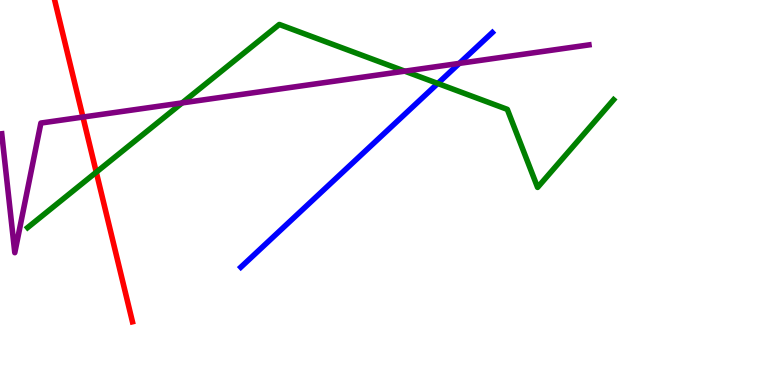[{'lines': ['blue', 'red'], 'intersections': []}, {'lines': ['green', 'red'], 'intersections': [{'x': 1.24, 'y': 5.53}]}, {'lines': ['purple', 'red'], 'intersections': [{'x': 1.07, 'y': 6.96}]}, {'lines': ['blue', 'green'], 'intersections': [{'x': 5.65, 'y': 7.83}]}, {'lines': ['blue', 'purple'], 'intersections': [{'x': 5.93, 'y': 8.35}]}, {'lines': ['green', 'purple'], 'intersections': [{'x': 2.35, 'y': 7.33}, {'x': 5.22, 'y': 8.15}]}]